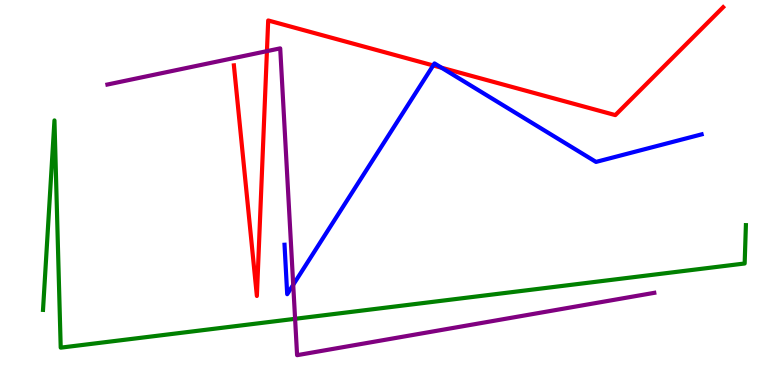[{'lines': ['blue', 'red'], 'intersections': [{'x': 5.59, 'y': 8.3}, {'x': 5.7, 'y': 8.24}]}, {'lines': ['green', 'red'], 'intersections': []}, {'lines': ['purple', 'red'], 'intersections': [{'x': 3.44, 'y': 8.67}]}, {'lines': ['blue', 'green'], 'intersections': []}, {'lines': ['blue', 'purple'], 'intersections': [{'x': 3.78, 'y': 2.6}]}, {'lines': ['green', 'purple'], 'intersections': [{'x': 3.81, 'y': 1.72}]}]